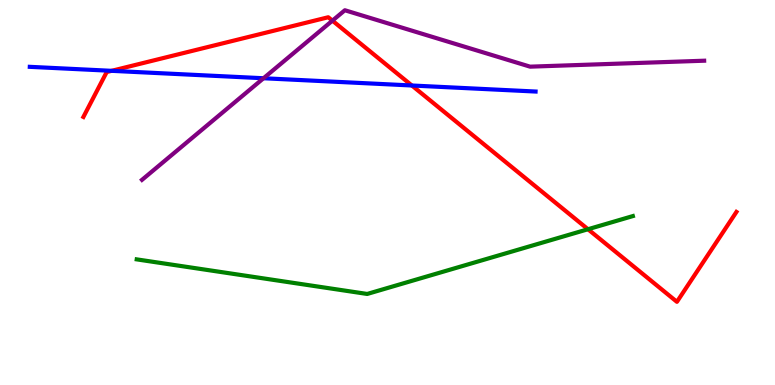[{'lines': ['blue', 'red'], 'intersections': [{'x': 1.44, 'y': 8.16}, {'x': 5.31, 'y': 7.78}]}, {'lines': ['green', 'red'], 'intersections': [{'x': 7.59, 'y': 4.05}]}, {'lines': ['purple', 'red'], 'intersections': [{'x': 4.29, 'y': 9.46}]}, {'lines': ['blue', 'green'], 'intersections': []}, {'lines': ['blue', 'purple'], 'intersections': [{'x': 3.4, 'y': 7.97}]}, {'lines': ['green', 'purple'], 'intersections': []}]